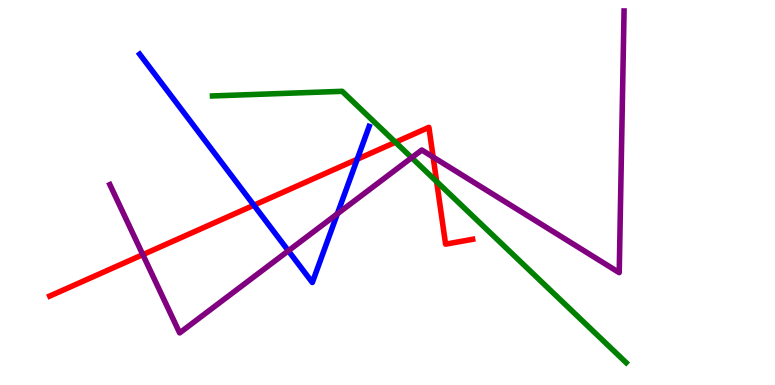[{'lines': ['blue', 'red'], 'intersections': [{'x': 3.28, 'y': 4.67}, {'x': 4.61, 'y': 5.86}]}, {'lines': ['green', 'red'], 'intersections': [{'x': 5.1, 'y': 6.31}, {'x': 5.63, 'y': 5.28}]}, {'lines': ['purple', 'red'], 'intersections': [{'x': 1.84, 'y': 3.39}, {'x': 5.59, 'y': 5.92}]}, {'lines': ['blue', 'green'], 'intersections': []}, {'lines': ['blue', 'purple'], 'intersections': [{'x': 3.72, 'y': 3.49}, {'x': 4.35, 'y': 4.45}]}, {'lines': ['green', 'purple'], 'intersections': [{'x': 5.31, 'y': 5.9}]}]